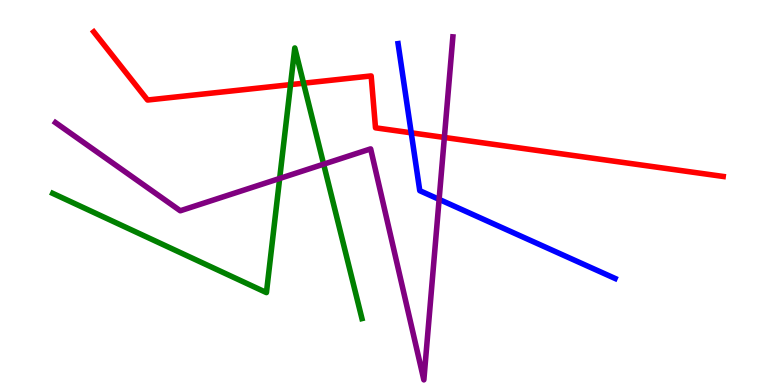[{'lines': ['blue', 'red'], 'intersections': [{'x': 5.31, 'y': 6.55}]}, {'lines': ['green', 'red'], 'intersections': [{'x': 3.75, 'y': 7.8}, {'x': 3.92, 'y': 7.84}]}, {'lines': ['purple', 'red'], 'intersections': [{'x': 5.73, 'y': 6.43}]}, {'lines': ['blue', 'green'], 'intersections': []}, {'lines': ['blue', 'purple'], 'intersections': [{'x': 5.67, 'y': 4.82}]}, {'lines': ['green', 'purple'], 'intersections': [{'x': 3.61, 'y': 5.36}, {'x': 4.18, 'y': 5.74}]}]